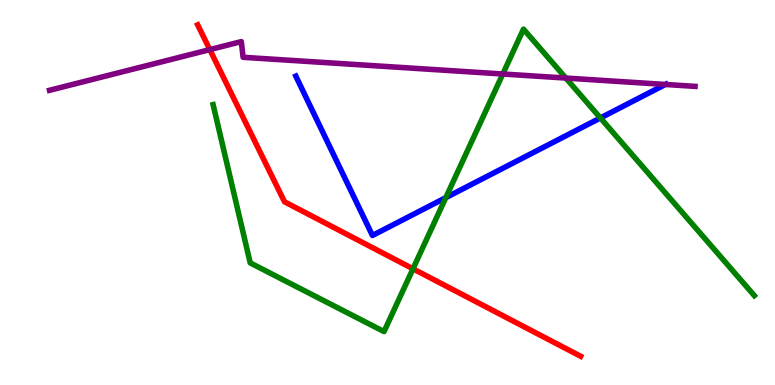[{'lines': ['blue', 'red'], 'intersections': []}, {'lines': ['green', 'red'], 'intersections': [{'x': 5.33, 'y': 3.02}]}, {'lines': ['purple', 'red'], 'intersections': [{'x': 2.71, 'y': 8.71}]}, {'lines': ['blue', 'green'], 'intersections': [{'x': 5.75, 'y': 4.87}, {'x': 7.75, 'y': 6.94}]}, {'lines': ['blue', 'purple'], 'intersections': [{'x': 8.59, 'y': 7.81}]}, {'lines': ['green', 'purple'], 'intersections': [{'x': 6.49, 'y': 8.08}, {'x': 7.3, 'y': 7.97}]}]